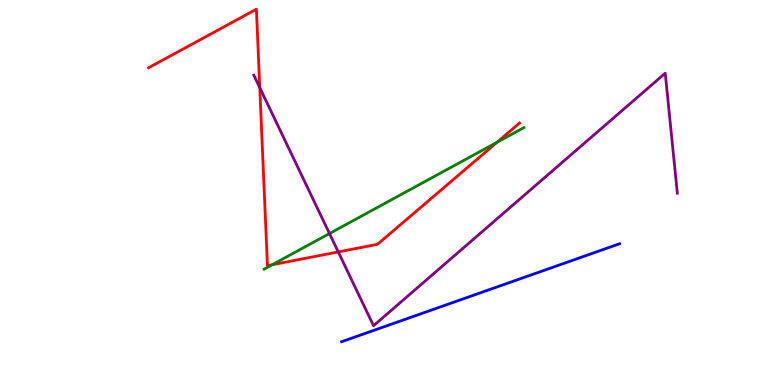[{'lines': ['blue', 'red'], 'intersections': []}, {'lines': ['green', 'red'], 'intersections': [{'x': 3.51, 'y': 3.12}, {'x': 6.41, 'y': 6.3}]}, {'lines': ['purple', 'red'], 'intersections': [{'x': 3.35, 'y': 7.72}, {'x': 4.36, 'y': 3.46}]}, {'lines': ['blue', 'green'], 'intersections': []}, {'lines': ['blue', 'purple'], 'intersections': []}, {'lines': ['green', 'purple'], 'intersections': [{'x': 4.25, 'y': 3.93}]}]